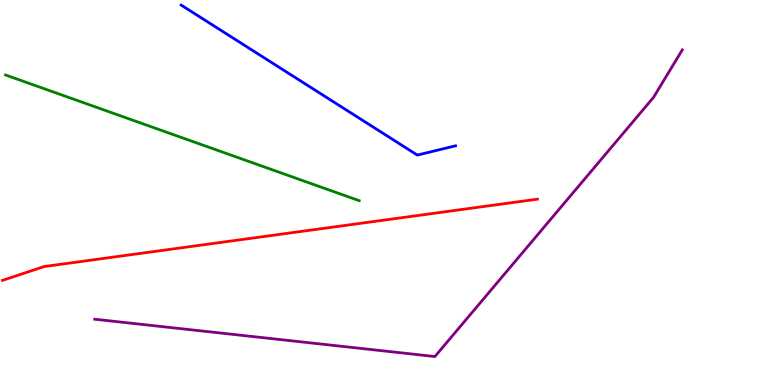[{'lines': ['blue', 'red'], 'intersections': []}, {'lines': ['green', 'red'], 'intersections': []}, {'lines': ['purple', 'red'], 'intersections': []}, {'lines': ['blue', 'green'], 'intersections': []}, {'lines': ['blue', 'purple'], 'intersections': []}, {'lines': ['green', 'purple'], 'intersections': []}]